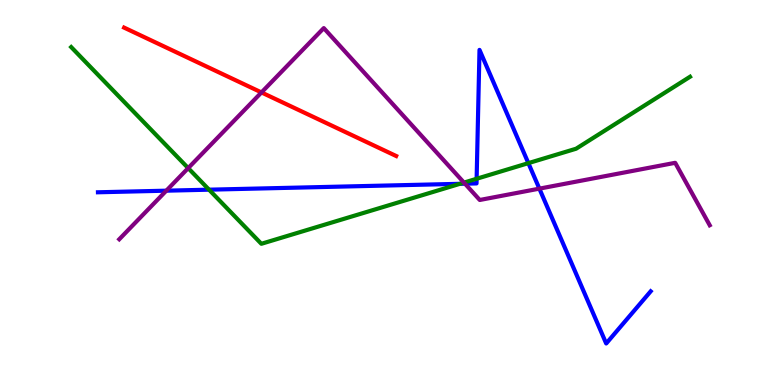[{'lines': ['blue', 'red'], 'intersections': []}, {'lines': ['green', 'red'], 'intersections': []}, {'lines': ['purple', 'red'], 'intersections': [{'x': 3.37, 'y': 7.6}]}, {'lines': ['blue', 'green'], 'intersections': [{'x': 2.7, 'y': 5.07}, {'x': 5.93, 'y': 5.23}, {'x': 6.15, 'y': 5.36}, {'x': 6.82, 'y': 5.76}]}, {'lines': ['blue', 'purple'], 'intersections': [{'x': 2.15, 'y': 5.05}, {'x': 6.0, 'y': 5.23}, {'x': 6.96, 'y': 5.1}]}, {'lines': ['green', 'purple'], 'intersections': [{'x': 2.43, 'y': 5.63}, {'x': 5.99, 'y': 5.26}]}]